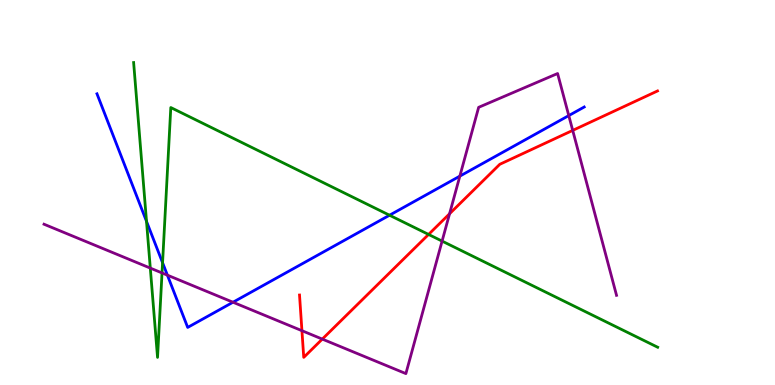[{'lines': ['blue', 'red'], 'intersections': []}, {'lines': ['green', 'red'], 'intersections': [{'x': 5.53, 'y': 3.91}]}, {'lines': ['purple', 'red'], 'intersections': [{'x': 3.9, 'y': 1.41}, {'x': 4.16, 'y': 1.19}, {'x': 5.8, 'y': 4.45}, {'x': 7.39, 'y': 6.61}]}, {'lines': ['blue', 'green'], 'intersections': [{'x': 1.89, 'y': 4.25}, {'x': 2.1, 'y': 3.18}, {'x': 5.03, 'y': 4.41}]}, {'lines': ['blue', 'purple'], 'intersections': [{'x': 2.16, 'y': 2.85}, {'x': 3.01, 'y': 2.15}, {'x': 5.93, 'y': 5.43}, {'x': 7.34, 'y': 7.0}]}, {'lines': ['green', 'purple'], 'intersections': [{'x': 1.94, 'y': 3.04}, {'x': 2.09, 'y': 2.91}, {'x': 5.7, 'y': 3.74}]}]